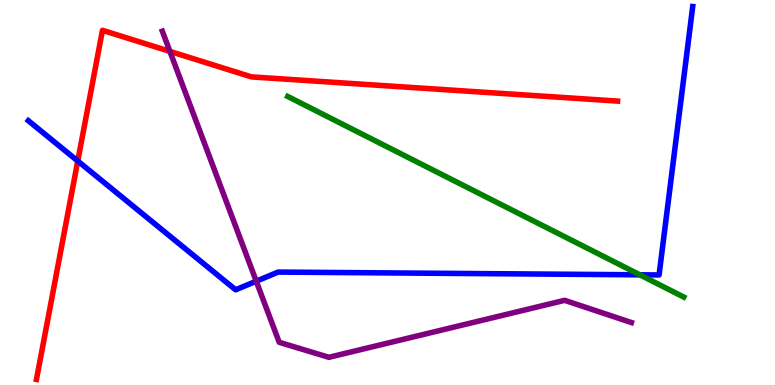[{'lines': ['blue', 'red'], 'intersections': [{'x': 1.0, 'y': 5.82}]}, {'lines': ['green', 'red'], 'intersections': []}, {'lines': ['purple', 'red'], 'intersections': [{'x': 2.19, 'y': 8.67}]}, {'lines': ['blue', 'green'], 'intersections': [{'x': 8.26, 'y': 2.86}]}, {'lines': ['blue', 'purple'], 'intersections': [{'x': 3.31, 'y': 2.7}]}, {'lines': ['green', 'purple'], 'intersections': []}]